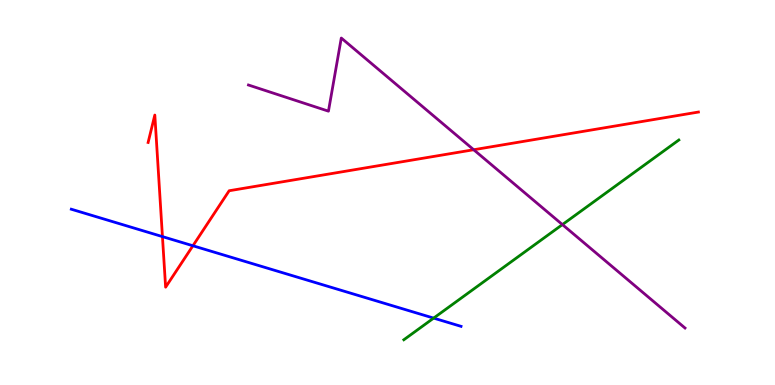[{'lines': ['blue', 'red'], 'intersections': [{'x': 2.1, 'y': 3.85}, {'x': 2.49, 'y': 3.62}]}, {'lines': ['green', 'red'], 'intersections': []}, {'lines': ['purple', 'red'], 'intersections': [{'x': 6.11, 'y': 6.11}]}, {'lines': ['blue', 'green'], 'intersections': [{'x': 5.6, 'y': 1.74}]}, {'lines': ['blue', 'purple'], 'intersections': []}, {'lines': ['green', 'purple'], 'intersections': [{'x': 7.26, 'y': 4.17}]}]